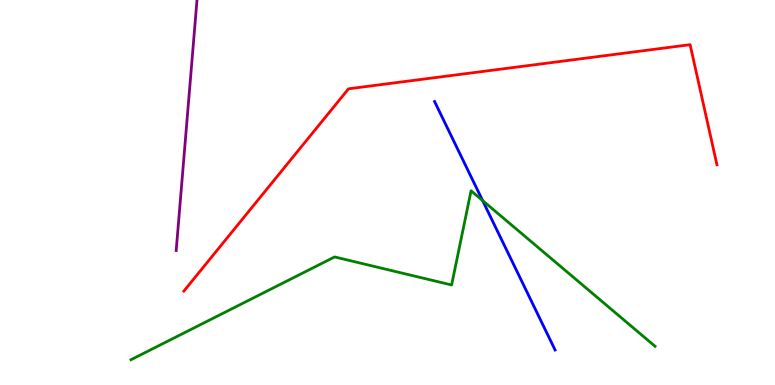[{'lines': ['blue', 'red'], 'intersections': []}, {'lines': ['green', 'red'], 'intersections': []}, {'lines': ['purple', 'red'], 'intersections': []}, {'lines': ['blue', 'green'], 'intersections': [{'x': 6.23, 'y': 4.79}]}, {'lines': ['blue', 'purple'], 'intersections': []}, {'lines': ['green', 'purple'], 'intersections': []}]